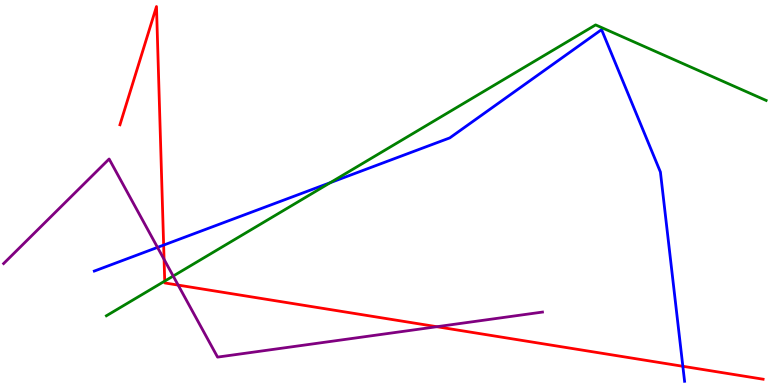[{'lines': ['blue', 'red'], 'intersections': [{'x': 2.11, 'y': 3.63}, {'x': 8.81, 'y': 0.486}]}, {'lines': ['green', 'red'], 'intersections': [{'x': 2.13, 'y': 2.7}]}, {'lines': ['purple', 'red'], 'intersections': [{'x': 2.12, 'y': 3.26}, {'x': 2.3, 'y': 2.59}, {'x': 5.64, 'y': 1.51}]}, {'lines': ['blue', 'green'], 'intersections': [{'x': 4.26, 'y': 5.26}]}, {'lines': ['blue', 'purple'], 'intersections': [{'x': 2.03, 'y': 3.57}]}, {'lines': ['green', 'purple'], 'intersections': [{'x': 2.23, 'y': 2.83}]}]